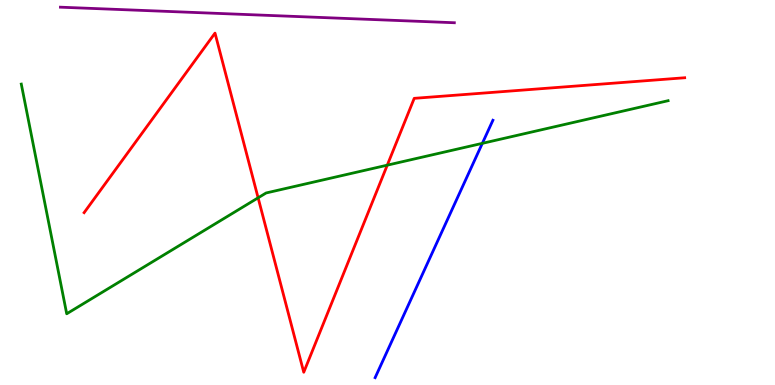[{'lines': ['blue', 'red'], 'intersections': []}, {'lines': ['green', 'red'], 'intersections': [{'x': 3.33, 'y': 4.86}, {'x': 5.0, 'y': 5.71}]}, {'lines': ['purple', 'red'], 'intersections': []}, {'lines': ['blue', 'green'], 'intersections': [{'x': 6.22, 'y': 6.28}]}, {'lines': ['blue', 'purple'], 'intersections': []}, {'lines': ['green', 'purple'], 'intersections': []}]